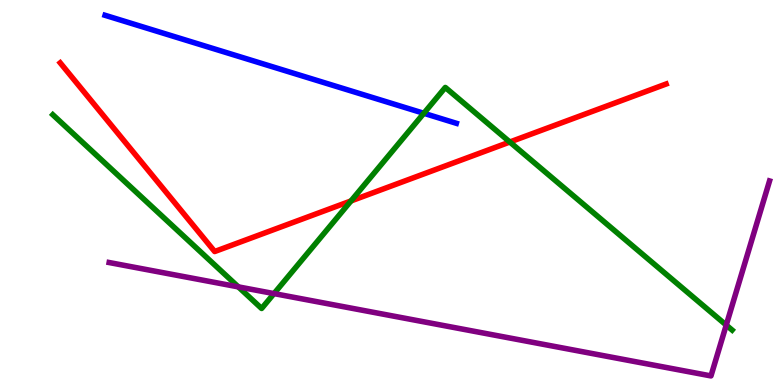[{'lines': ['blue', 'red'], 'intersections': []}, {'lines': ['green', 'red'], 'intersections': [{'x': 4.53, 'y': 4.78}, {'x': 6.58, 'y': 6.31}]}, {'lines': ['purple', 'red'], 'intersections': []}, {'lines': ['blue', 'green'], 'intersections': [{'x': 5.47, 'y': 7.06}]}, {'lines': ['blue', 'purple'], 'intersections': []}, {'lines': ['green', 'purple'], 'intersections': [{'x': 3.08, 'y': 2.55}, {'x': 3.54, 'y': 2.37}, {'x': 9.37, 'y': 1.56}]}]